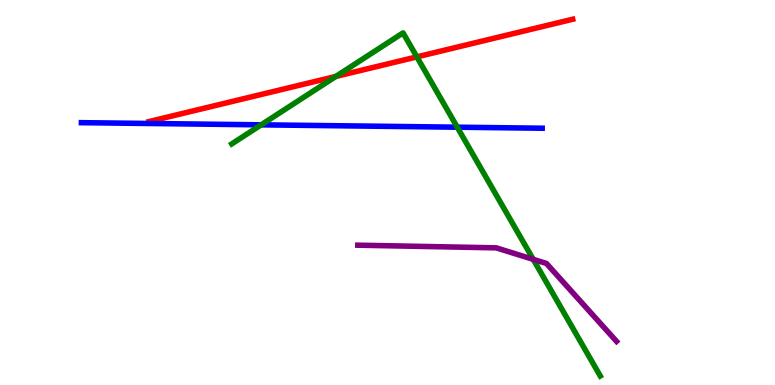[{'lines': ['blue', 'red'], 'intersections': []}, {'lines': ['green', 'red'], 'intersections': [{'x': 4.33, 'y': 8.01}, {'x': 5.38, 'y': 8.52}]}, {'lines': ['purple', 'red'], 'intersections': []}, {'lines': ['blue', 'green'], 'intersections': [{'x': 3.37, 'y': 6.76}, {'x': 5.9, 'y': 6.7}]}, {'lines': ['blue', 'purple'], 'intersections': []}, {'lines': ['green', 'purple'], 'intersections': [{'x': 6.88, 'y': 3.26}]}]